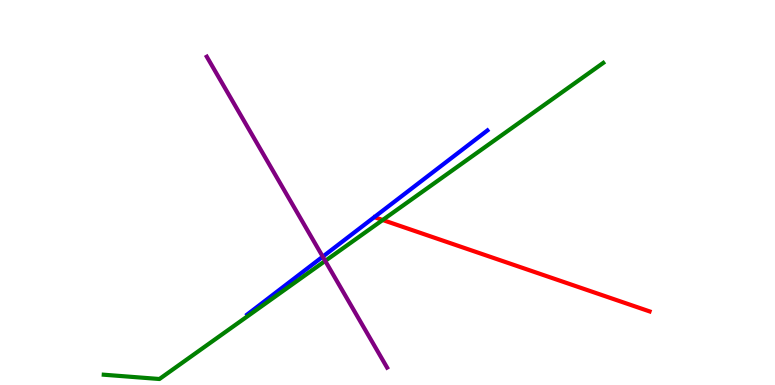[{'lines': ['blue', 'red'], 'intersections': []}, {'lines': ['green', 'red'], 'intersections': [{'x': 4.94, 'y': 4.29}]}, {'lines': ['purple', 'red'], 'intersections': []}, {'lines': ['blue', 'green'], 'intersections': []}, {'lines': ['blue', 'purple'], 'intersections': [{'x': 4.16, 'y': 3.33}]}, {'lines': ['green', 'purple'], 'intersections': [{'x': 4.2, 'y': 3.22}]}]